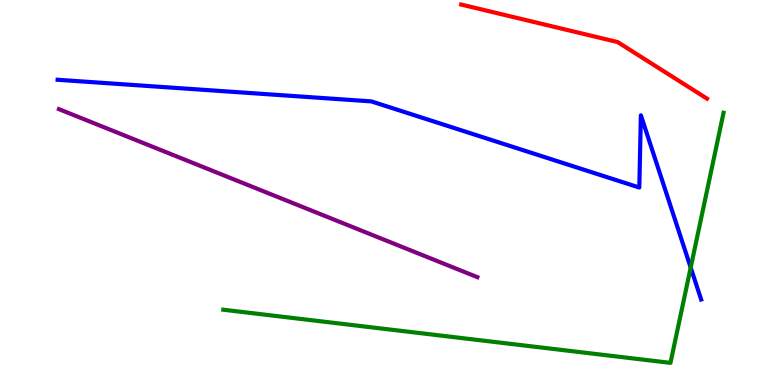[{'lines': ['blue', 'red'], 'intersections': []}, {'lines': ['green', 'red'], 'intersections': []}, {'lines': ['purple', 'red'], 'intersections': []}, {'lines': ['blue', 'green'], 'intersections': [{'x': 8.91, 'y': 3.05}]}, {'lines': ['blue', 'purple'], 'intersections': []}, {'lines': ['green', 'purple'], 'intersections': []}]